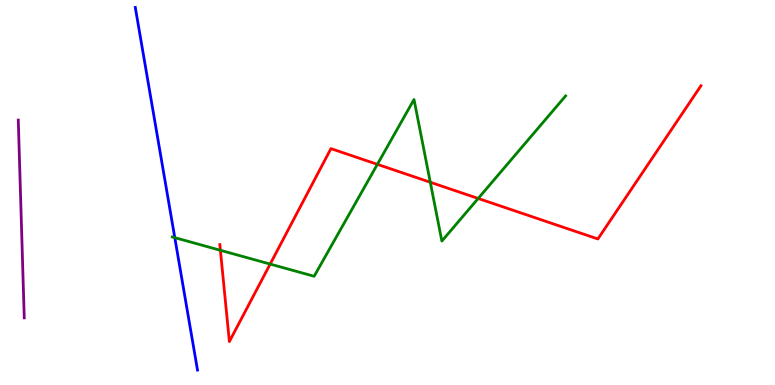[{'lines': ['blue', 'red'], 'intersections': []}, {'lines': ['green', 'red'], 'intersections': [{'x': 2.84, 'y': 3.5}, {'x': 3.49, 'y': 3.14}, {'x': 4.87, 'y': 5.73}, {'x': 5.55, 'y': 5.27}, {'x': 6.17, 'y': 4.85}]}, {'lines': ['purple', 'red'], 'intersections': []}, {'lines': ['blue', 'green'], 'intersections': [{'x': 2.26, 'y': 3.83}]}, {'lines': ['blue', 'purple'], 'intersections': []}, {'lines': ['green', 'purple'], 'intersections': []}]